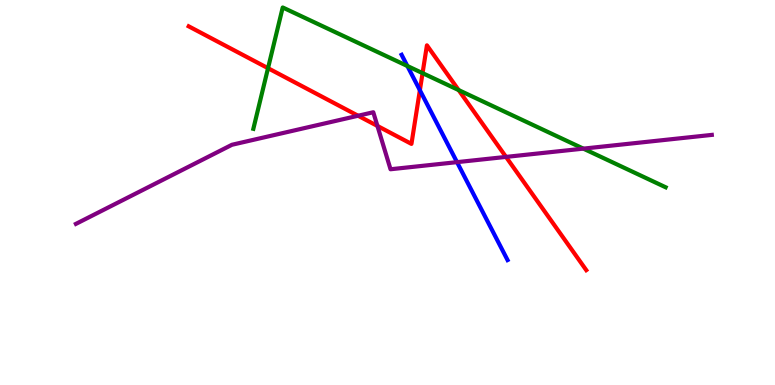[{'lines': ['blue', 'red'], 'intersections': [{'x': 5.42, 'y': 7.66}]}, {'lines': ['green', 'red'], 'intersections': [{'x': 3.46, 'y': 8.23}, {'x': 5.45, 'y': 8.1}, {'x': 5.92, 'y': 7.66}]}, {'lines': ['purple', 'red'], 'intersections': [{'x': 4.62, 'y': 6.99}, {'x': 4.87, 'y': 6.73}, {'x': 6.53, 'y': 5.92}]}, {'lines': ['blue', 'green'], 'intersections': [{'x': 5.26, 'y': 8.29}]}, {'lines': ['blue', 'purple'], 'intersections': [{'x': 5.9, 'y': 5.79}]}, {'lines': ['green', 'purple'], 'intersections': [{'x': 7.53, 'y': 6.14}]}]